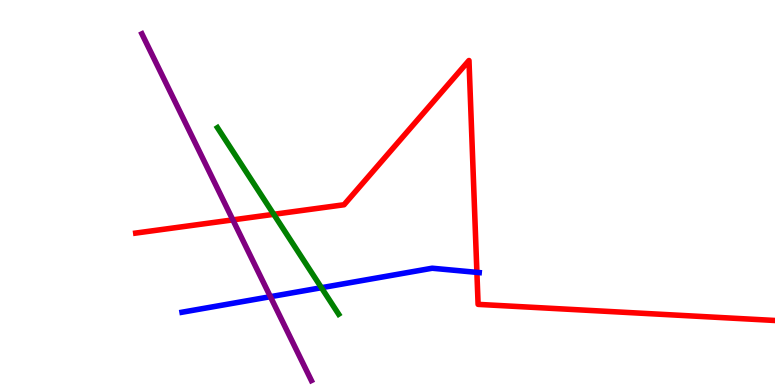[{'lines': ['blue', 'red'], 'intersections': [{'x': 6.15, 'y': 2.93}]}, {'lines': ['green', 'red'], 'intersections': [{'x': 3.53, 'y': 4.43}]}, {'lines': ['purple', 'red'], 'intersections': [{'x': 3.0, 'y': 4.29}]}, {'lines': ['blue', 'green'], 'intersections': [{'x': 4.15, 'y': 2.53}]}, {'lines': ['blue', 'purple'], 'intersections': [{'x': 3.49, 'y': 2.29}]}, {'lines': ['green', 'purple'], 'intersections': []}]